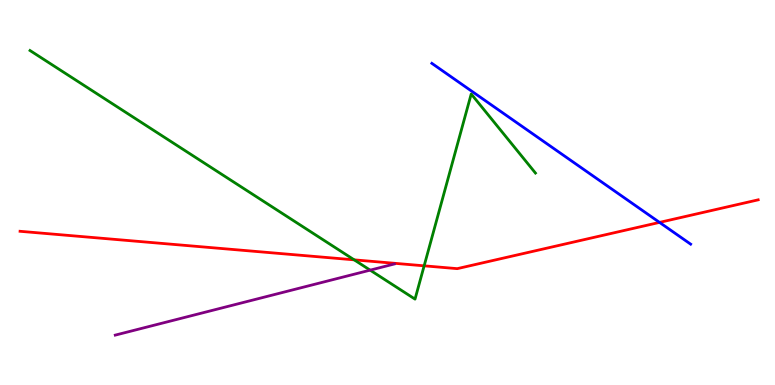[{'lines': ['blue', 'red'], 'intersections': [{'x': 8.51, 'y': 4.22}]}, {'lines': ['green', 'red'], 'intersections': [{'x': 4.57, 'y': 3.25}, {'x': 5.47, 'y': 3.1}]}, {'lines': ['purple', 'red'], 'intersections': []}, {'lines': ['blue', 'green'], 'intersections': []}, {'lines': ['blue', 'purple'], 'intersections': []}, {'lines': ['green', 'purple'], 'intersections': [{'x': 4.78, 'y': 2.98}]}]